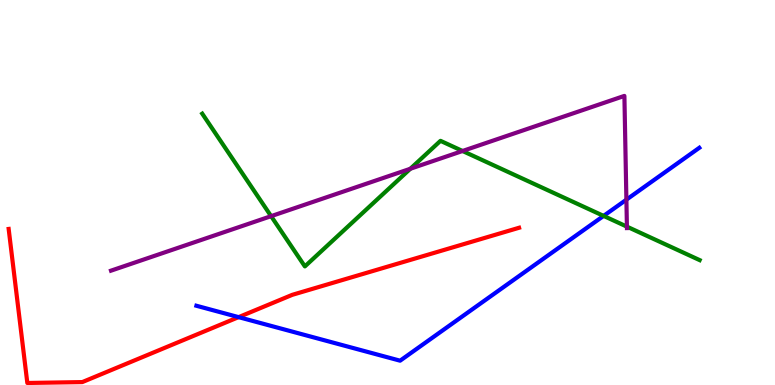[{'lines': ['blue', 'red'], 'intersections': [{'x': 3.08, 'y': 1.76}]}, {'lines': ['green', 'red'], 'intersections': []}, {'lines': ['purple', 'red'], 'intersections': []}, {'lines': ['blue', 'green'], 'intersections': [{'x': 7.79, 'y': 4.39}]}, {'lines': ['blue', 'purple'], 'intersections': [{'x': 8.08, 'y': 4.81}]}, {'lines': ['green', 'purple'], 'intersections': [{'x': 3.5, 'y': 4.39}, {'x': 5.29, 'y': 5.62}, {'x': 5.97, 'y': 6.08}, {'x': 8.09, 'y': 4.11}]}]